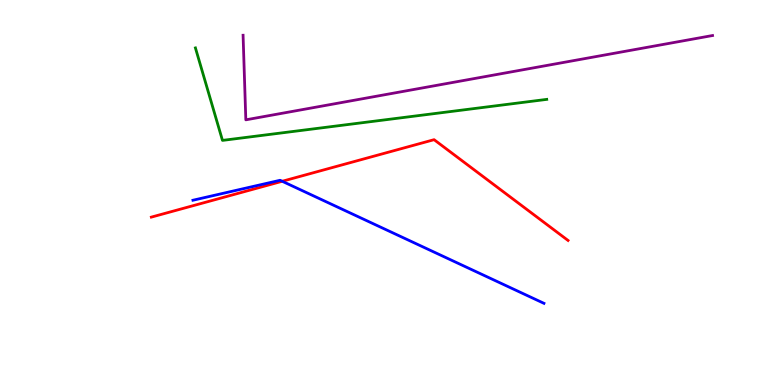[{'lines': ['blue', 'red'], 'intersections': [{'x': 3.64, 'y': 5.29}]}, {'lines': ['green', 'red'], 'intersections': []}, {'lines': ['purple', 'red'], 'intersections': []}, {'lines': ['blue', 'green'], 'intersections': []}, {'lines': ['blue', 'purple'], 'intersections': []}, {'lines': ['green', 'purple'], 'intersections': []}]